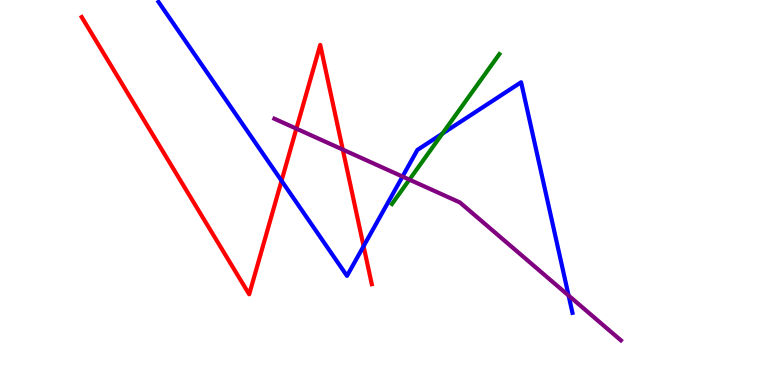[{'lines': ['blue', 'red'], 'intersections': [{'x': 3.63, 'y': 5.31}, {'x': 4.69, 'y': 3.61}]}, {'lines': ['green', 'red'], 'intersections': []}, {'lines': ['purple', 'red'], 'intersections': [{'x': 3.82, 'y': 6.66}, {'x': 4.42, 'y': 6.11}]}, {'lines': ['blue', 'green'], 'intersections': [{'x': 5.71, 'y': 6.53}]}, {'lines': ['blue', 'purple'], 'intersections': [{'x': 5.19, 'y': 5.41}, {'x': 7.34, 'y': 2.32}]}, {'lines': ['green', 'purple'], 'intersections': [{'x': 5.28, 'y': 5.33}]}]